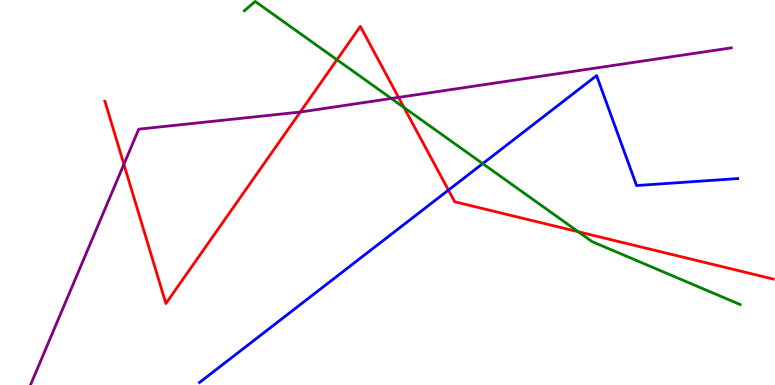[{'lines': ['blue', 'red'], 'intersections': [{'x': 5.79, 'y': 5.06}]}, {'lines': ['green', 'red'], 'intersections': [{'x': 4.35, 'y': 8.45}, {'x': 5.21, 'y': 7.21}, {'x': 7.46, 'y': 3.98}]}, {'lines': ['purple', 'red'], 'intersections': [{'x': 1.6, 'y': 5.73}, {'x': 3.87, 'y': 7.09}, {'x': 5.14, 'y': 7.47}]}, {'lines': ['blue', 'green'], 'intersections': [{'x': 6.23, 'y': 5.75}]}, {'lines': ['blue', 'purple'], 'intersections': []}, {'lines': ['green', 'purple'], 'intersections': [{'x': 5.05, 'y': 7.44}]}]